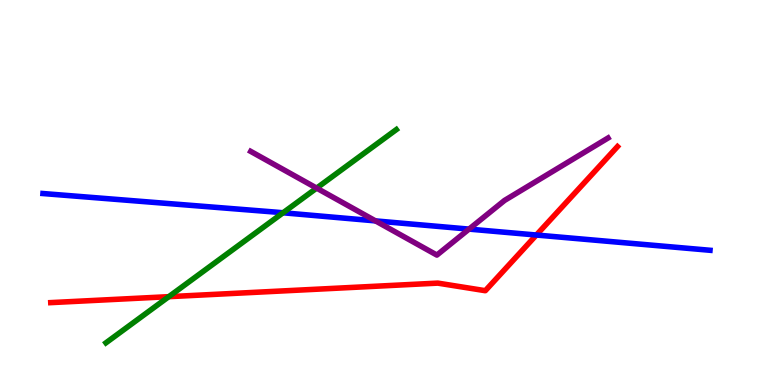[{'lines': ['blue', 'red'], 'intersections': [{'x': 6.92, 'y': 3.9}]}, {'lines': ['green', 'red'], 'intersections': [{'x': 2.18, 'y': 2.29}]}, {'lines': ['purple', 'red'], 'intersections': []}, {'lines': ['blue', 'green'], 'intersections': [{'x': 3.65, 'y': 4.47}]}, {'lines': ['blue', 'purple'], 'intersections': [{'x': 4.85, 'y': 4.26}, {'x': 6.05, 'y': 4.05}]}, {'lines': ['green', 'purple'], 'intersections': [{'x': 4.09, 'y': 5.11}]}]